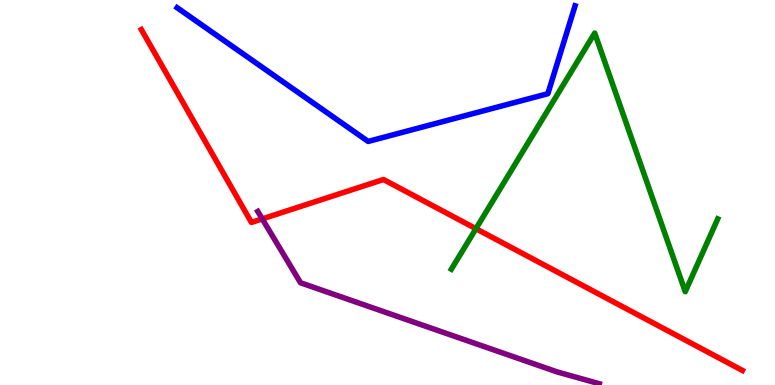[{'lines': ['blue', 'red'], 'intersections': []}, {'lines': ['green', 'red'], 'intersections': [{'x': 6.14, 'y': 4.06}]}, {'lines': ['purple', 'red'], 'intersections': [{'x': 3.38, 'y': 4.31}]}, {'lines': ['blue', 'green'], 'intersections': []}, {'lines': ['blue', 'purple'], 'intersections': []}, {'lines': ['green', 'purple'], 'intersections': []}]